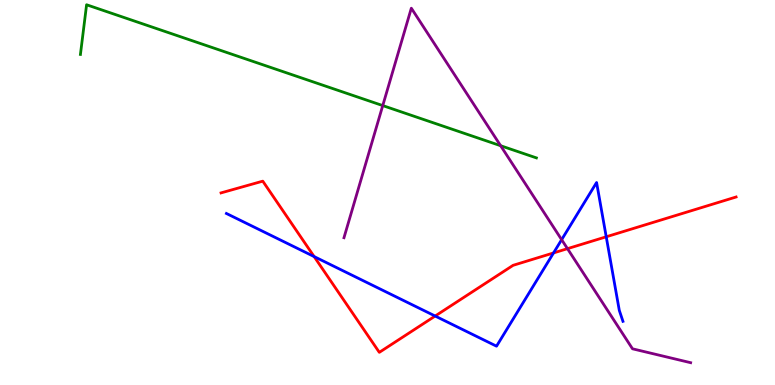[{'lines': ['blue', 'red'], 'intersections': [{'x': 4.05, 'y': 3.34}, {'x': 5.61, 'y': 1.79}, {'x': 7.14, 'y': 3.43}, {'x': 7.82, 'y': 3.85}]}, {'lines': ['green', 'red'], 'intersections': []}, {'lines': ['purple', 'red'], 'intersections': [{'x': 7.32, 'y': 3.54}]}, {'lines': ['blue', 'green'], 'intersections': []}, {'lines': ['blue', 'purple'], 'intersections': [{'x': 7.25, 'y': 3.77}]}, {'lines': ['green', 'purple'], 'intersections': [{'x': 4.94, 'y': 7.26}, {'x': 6.46, 'y': 6.22}]}]